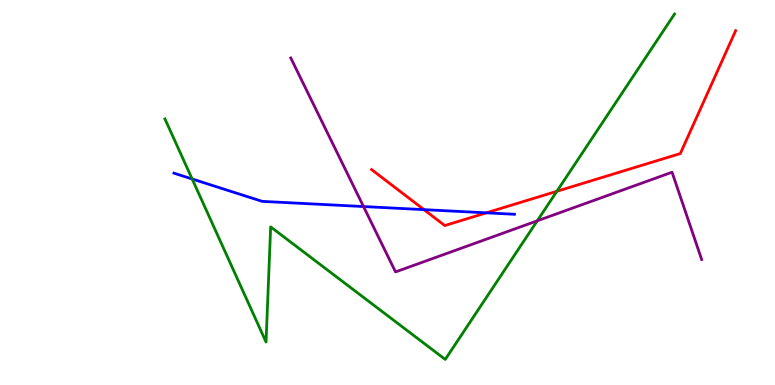[{'lines': ['blue', 'red'], 'intersections': [{'x': 5.47, 'y': 4.55}, {'x': 6.28, 'y': 4.47}]}, {'lines': ['green', 'red'], 'intersections': [{'x': 7.19, 'y': 5.03}]}, {'lines': ['purple', 'red'], 'intersections': []}, {'lines': ['blue', 'green'], 'intersections': [{'x': 2.48, 'y': 5.35}]}, {'lines': ['blue', 'purple'], 'intersections': [{'x': 4.69, 'y': 4.64}]}, {'lines': ['green', 'purple'], 'intersections': [{'x': 6.93, 'y': 4.26}]}]